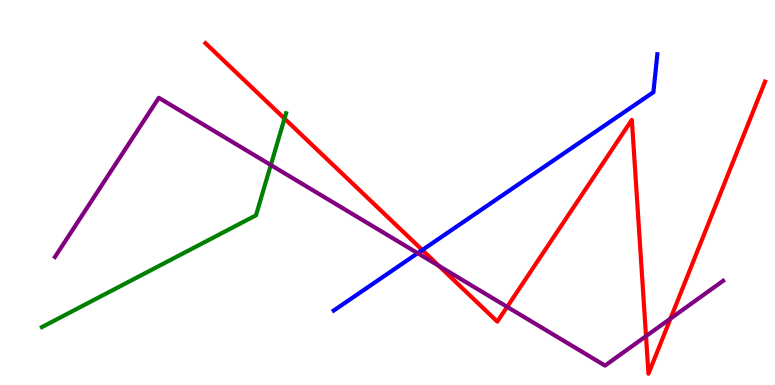[{'lines': ['blue', 'red'], 'intersections': [{'x': 5.45, 'y': 3.51}]}, {'lines': ['green', 'red'], 'intersections': [{'x': 3.67, 'y': 6.92}]}, {'lines': ['purple', 'red'], 'intersections': [{'x': 5.66, 'y': 3.09}, {'x': 6.54, 'y': 2.03}, {'x': 8.34, 'y': 1.27}, {'x': 8.65, 'y': 1.73}]}, {'lines': ['blue', 'green'], 'intersections': []}, {'lines': ['blue', 'purple'], 'intersections': [{'x': 5.39, 'y': 3.42}]}, {'lines': ['green', 'purple'], 'intersections': [{'x': 3.49, 'y': 5.71}]}]